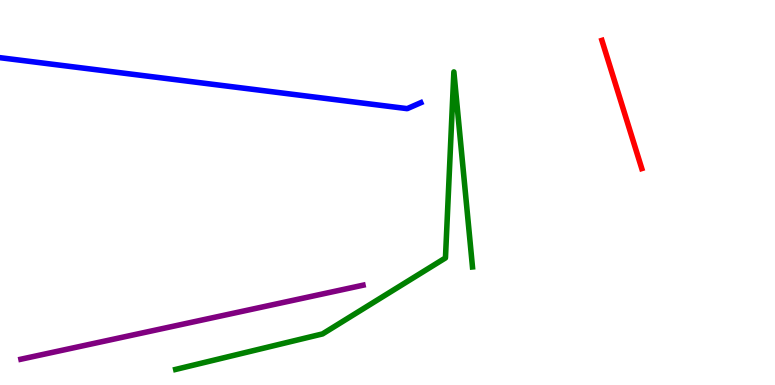[{'lines': ['blue', 'red'], 'intersections': []}, {'lines': ['green', 'red'], 'intersections': []}, {'lines': ['purple', 'red'], 'intersections': []}, {'lines': ['blue', 'green'], 'intersections': []}, {'lines': ['blue', 'purple'], 'intersections': []}, {'lines': ['green', 'purple'], 'intersections': []}]